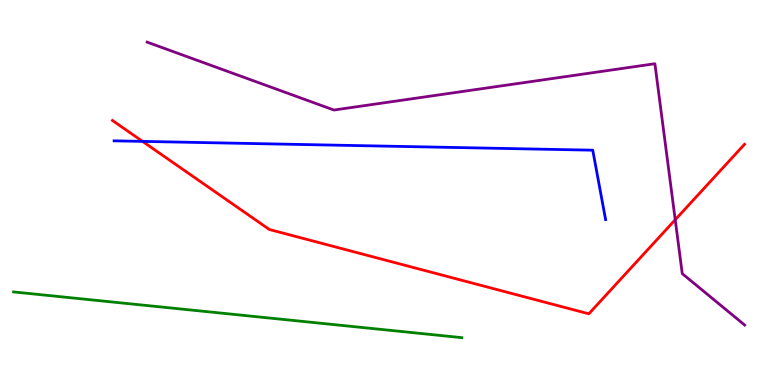[{'lines': ['blue', 'red'], 'intersections': [{'x': 1.84, 'y': 6.33}]}, {'lines': ['green', 'red'], 'intersections': []}, {'lines': ['purple', 'red'], 'intersections': [{'x': 8.71, 'y': 4.29}]}, {'lines': ['blue', 'green'], 'intersections': []}, {'lines': ['blue', 'purple'], 'intersections': []}, {'lines': ['green', 'purple'], 'intersections': []}]